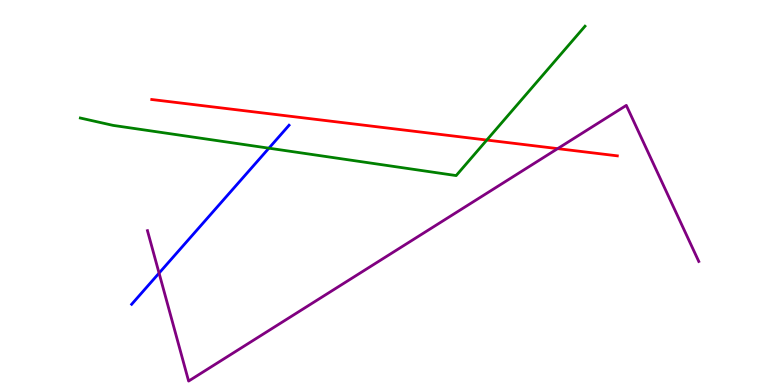[{'lines': ['blue', 'red'], 'intersections': []}, {'lines': ['green', 'red'], 'intersections': [{'x': 6.28, 'y': 6.36}]}, {'lines': ['purple', 'red'], 'intersections': [{'x': 7.2, 'y': 6.14}]}, {'lines': ['blue', 'green'], 'intersections': [{'x': 3.47, 'y': 6.15}]}, {'lines': ['blue', 'purple'], 'intersections': [{'x': 2.05, 'y': 2.91}]}, {'lines': ['green', 'purple'], 'intersections': []}]